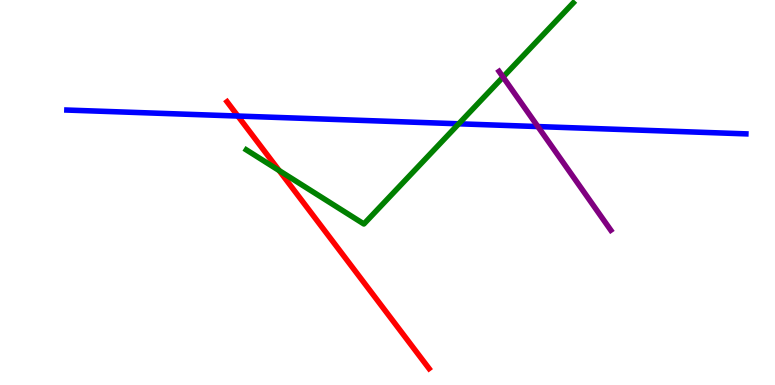[{'lines': ['blue', 'red'], 'intersections': [{'x': 3.07, 'y': 6.99}]}, {'lines': ['green', 'red'], 'intersections': [{'x': 3.6, 'y': 5.57}]}, {'lines': ['purple', 'red'], 'intersections': []}, {'lines': ['blue', 'green'], 'intersections': [{'x': 5.92, 'y': 6.78}]}, {'lines': ['blue', 'purple'], 'intersections': [{'x': 6.94, 'y': 6.71}]}, {'lines': ['green', 'purple'], 'intersections': [{'x': 6.49, 'y': 8.0}]}]